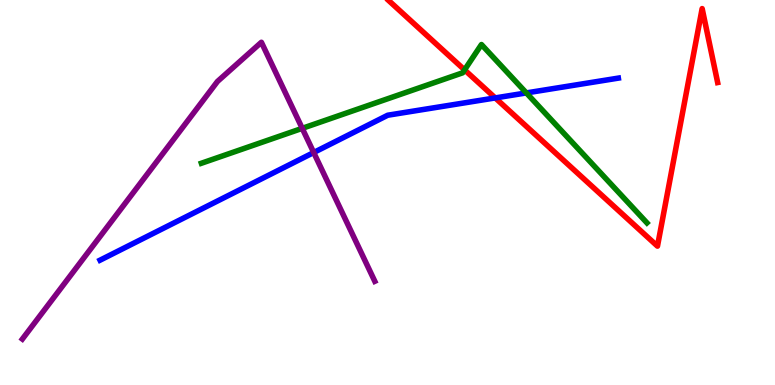[{'lines': ['blue', 'red'], 'intersections': [{'x': 6.39, 'y': 7.46}]}, {'lines': ['green', 'red'], 'intersections': [{'x': 5.99, 'y': 8.18}]}, {'lines': ['purple', 'red'], 'intersections': []}, {'lines': ['blue', 'green'], 'intersections': [{'x': 6.79, 'y': 7.59}]}, {'lines': ['blue', 'purple'], 'intersections': [{'x': 4.05, 'y': 6.04}]}, {'lines': ['green', 'purple'], 'intersections': [{'x': 3.9, 'y': 6.67}]}]